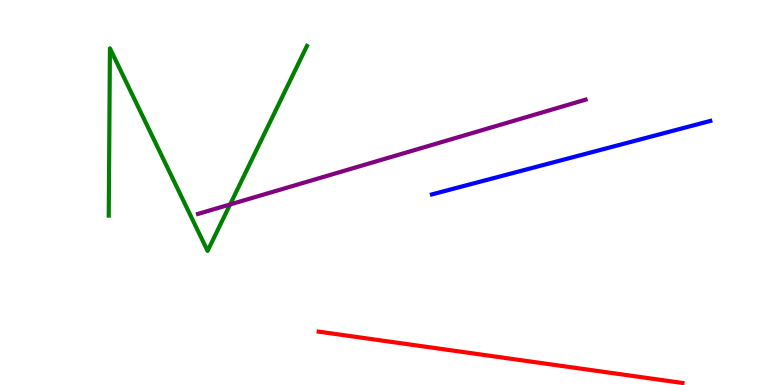[{'lines': ['blue', 'red'], 'intersections': []}, {'lines': ['green', 'red'], 'intersections': []}, {'lines': ['purple', 'red'], 'intersections': []}, {'lines': ['blue', 'green'], 'intersections': []}, {'lines': ['blue', 'purple'], 'intersections': []}, {'lines': ['green', 'purple'], 'intersections': [{'x': 2.97, 'y': 4.69}]}]